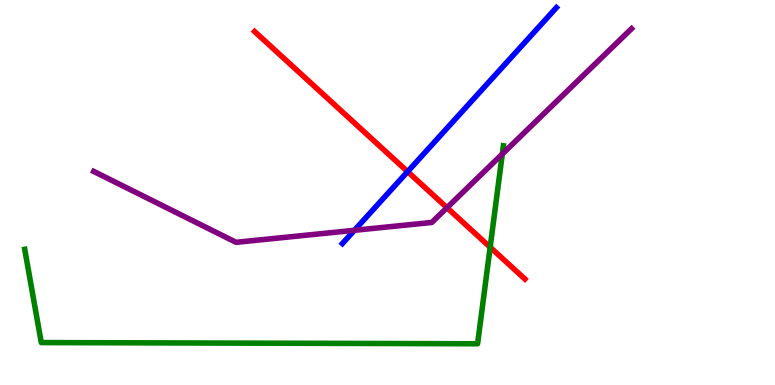[{'lines': ['blue', 'red'], 'intersections': [{'x': 5.26, 'y': 5.54}]}, {'lines': ['green', 'red'], 'intersections': [{'x': 6.32, 'y': 3.58}]}, {'lines': ['purple', 'red'], 'intersections': [{'x': 5.77, 'y': 4.61}]}, {'lines': ['blue', 'green'], 'intersections': []}, {'lines': ['blue', 'purple'], 'intersections': [{'x': 4.57, 'y': 4.02}]}, {'lines': ['green', 'purple'], 'intersections': [{'x': 6.48, 'y': 6.0}]}]